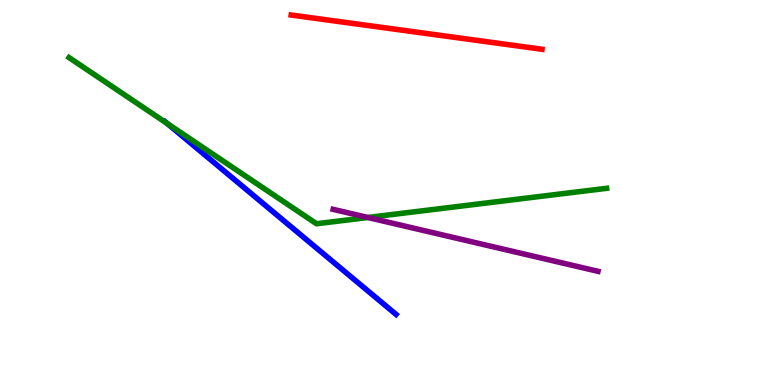[{'lines': ['blue', 'red'], 'intersections': []}, {'lines': ['green', 'red'], 'intersections': []}, {'lines': ['purple', 'red'], 'intersections': []}, {'lines': ['blue', 'green'], 'intersections': [{'x': 2.16, 'y': 6.79}]}, {'lines': ['blue', 'purple'], 'intersections': []}, {'lines': ['green', 'purple'], 'intersections': [{'x': 4.75, 'y': 4.35}]}]